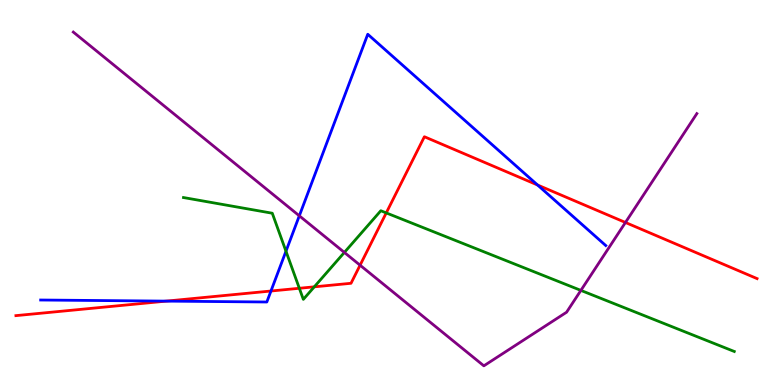[{'lines': ['blue', 'red'], 'intersections': [{'x': 2.15, 'y': 2.18}, {'x': 3.5, 'y': 2.44}, {'x': 6.94, 'y': 5.19}]}, {'lines': ['green', 'red'], 'intersections': [{'x': 3.86, 'y': 2.51}, {'x': 4.06, 'y': 2.55}, {'x': 4.98, 'y': 4.47}]}, {'lines': ['purple', 'red'], 'intersections': [{'x': 4.65, 'y': 3.11}, {'x': 8.07, 'y': 4.22}]}, {'lines': ['blue', 'green'], 'intersections': [{'x': 3.69, 'y': 3.48}]}, {'lines': ['blue', 'purple'], 'intersections': [{'x': 3.86, 'y': 4.39}]}, {'lines': ['green', 'purple'], 'intersections': [{'x': 4.44, 'y': 3.44}, {'x': 7.5, 'y': 2.46}]}]